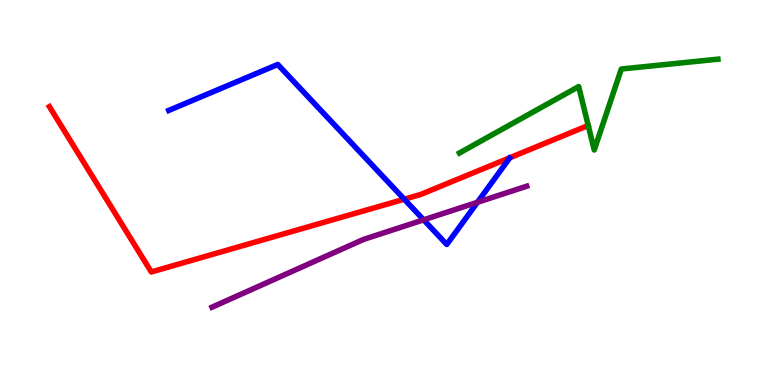[{'lines': ['blue', 'red'], 'intersections': [{'x': 5.22, 'y': 4.83}]}, {'lines': ['green', 'red'], 'intersections': []}, {'lines': ['purple', 'red'], 'intersections': []}, {'lines': ['blue', 'green'], 'intersections': []}, {'lines': ['blue', 'purple'], 'intersections': [{'x': 5.47, 'y': 4.29}, {'x': 6.16, 'y': 4.75}]}, {'lines': ['green', 'purple'], 'intersections': []}]